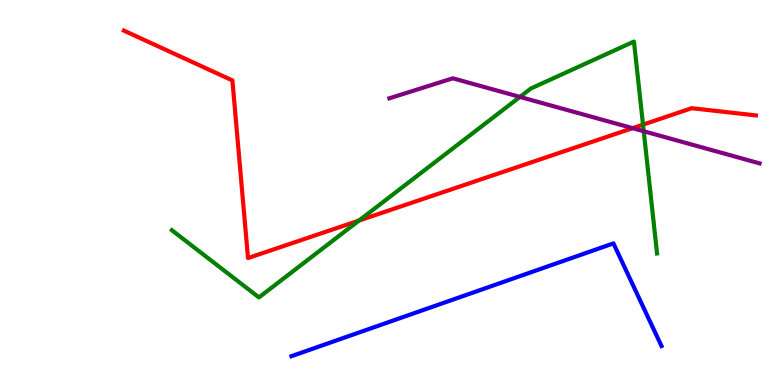[{'lines': ['blue', 'red'], 'intersections': []}, {'lines': ['green', 'red'], 'intersections': [{'x': 4.63, 'y': 4.27}, {'x': 8.3, 'y': 6.76}]}, {'lines': ['purple', 'red'], 'intersections': [{'x': 8.16, 'y': 6.67}]}, {'lines': ['blue', 'green'], 'intersections': []}, {'lines': ['blue', 'purple'], 'intersections': []}, {'lines': ['green', 'purple'], 'intersections': [{'x': 6.71, 'y': 7.48}, {'x': 8.31, 'y': 6.59}]}]